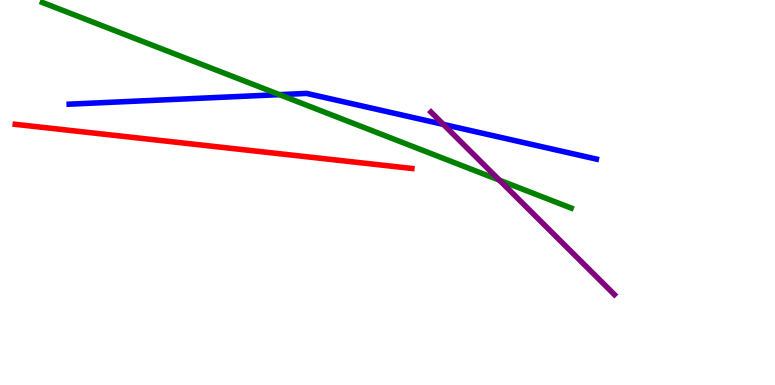[{'lines': ['blue', 'red'], 'intersections': []}, {'lines': ['green', 'red'], 'intersections': []}, {'lines': ['purple', 'red'], 'intersections': []}, {'lines': ['blue', 'green'], 'intersections': [{'x': 3.61, 'y': 7.54}]}, {'lines': ['blue', 'purple'], 'intersections': [{'x': 5.72, 'y': 6.77}]}, {'lines': ['green', 'purple'], 'intersections': [{'x': 6.44, 'y': 5.32}]}]